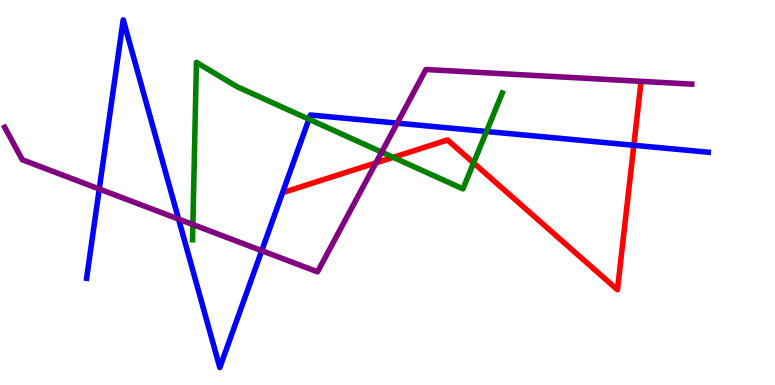[{'lines': ['blue', 'red'], 'intersections': [{'x': 8.18, 'y': 6.23}]}, {'lines': ['green', 'red'], 'intersections': [{'x': 5.07, 'y': 5.91}, {'x': 6.11, 'y': 5.77}]}, {'lines': ['purple', 'red'], 'intersections': [{'x': 4.85, 'y': 5.77}]}, {'lines': ['blue', 'green'], 'intersections': [{'x': 3.99, 'y': 6.9}, {'x': 6.28, 'y': 6.58}]}, {'lines': ['blue', 'purple'], 'intersections': [{'x': 1.28, 'y': 5.09}, {'x': 2.3, 'y': 4.31}, {'x': 3.38, 'y': 3.49}, {'x': 5.13, 'y': 6.8}]}, {'lines': ['green', 'purple'], 'intersections': [{'x': 2.49, 'y': 4.17}, {'x': 4.92, 'y': 6.05}]}]